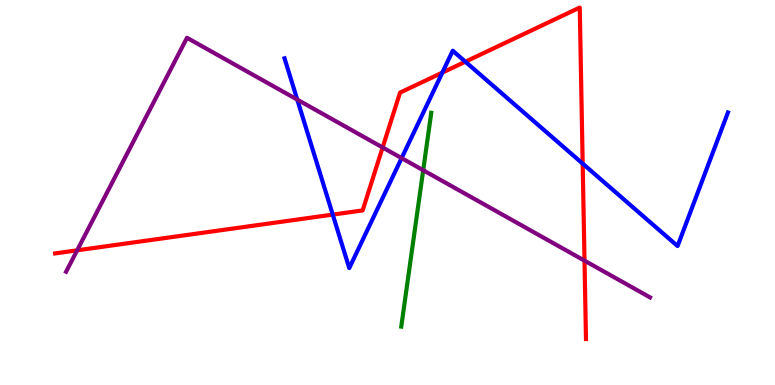[{'lines': ['blue', 'red'], 'intersections': [{'x': 4.29, 'y': 4.43}, {'x': 5.71, 'y': 8.11}, {'x': 6.0, 'y': 8.4}, {'x': 7.52, 'y': 5.75}]}, {'lines': ['green', 'red'], 'intersections': []}, {'lines': ['purple', 'red'], 'intersections': [{'x': 0.996, 'y': 3.5}, {'x': 4.94, 'y': 6.17}, {'x': 7.54, 'y': 3.23}]}, {'lines': ['blue', 'green'], 'intersections': []}, {'lines': ['blue', 'purple'], 'intersections': [{'x': 3.84, 'y': 7.41}, {'x': 5.18, 'y': 5.89}]}, {'lines': ['green', 'purple'], 'intersections': [{'x': 5.46, 'y': 5.58}]}]